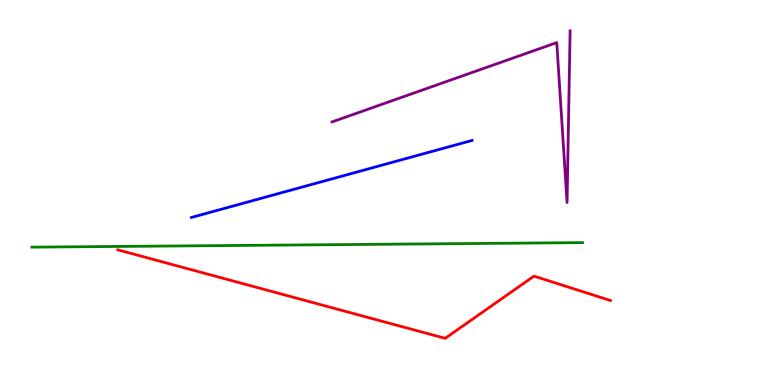[{'lines': ['blue', 'red'], 'intersections': []}, {'lines': ['green', 'red'], 'intersections': []}, {'lines': ['purple', 'red'], 'intersections': []}, {'lines': ['blue', 'green'], 'intersections': []}, {'lines': ['blue', 'purple'], 'intersections': []}, {'lines': ['green', 'purple'], 'intersections': []}]